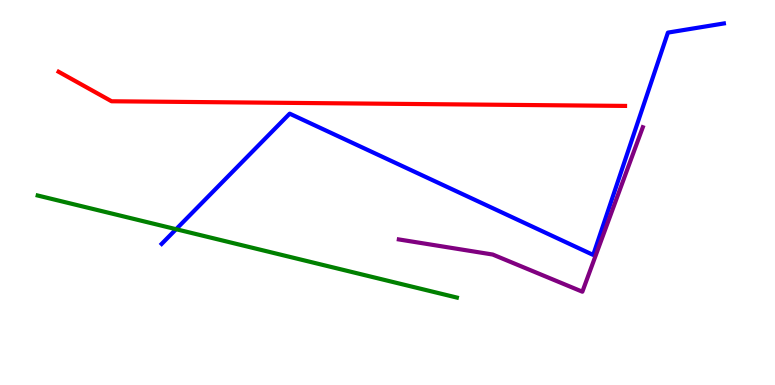[{'lines': ['blue', 'red'], 'intersections': []}, {'lines': ['green', 'red'], 'intersections': []}, {'lines': ['purple', 'red'], 'intersections': []}, {'lines': ['blue', 'green'], 'intersections': [{'x': 2.27, 'y': 4.05}]}, {'lines': ['blue', 'purple'], 'intersections': []}, {'lines': ['green', 'purple'], 'intersections': []}]